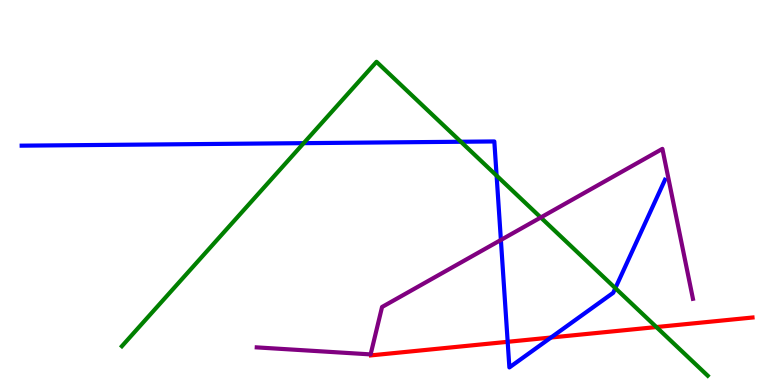[{'lines': ['blue', 'red'], 'intersections': [{'x': 6.55, 'y': 1.12}, {'x': 7.11, 'y': 1.23}]}, {'lines': ['green', 'red'], 'intersections': [{'x': 8.47, 'y': 1.51}]}, {'lines': ['purple', 'red'], 'intersections': []}, {'lines': ['blue', 'green'], 'intersections': [{'x': 3.92, 'y': 6.28}, {'x': 5.95, 'y': 6.32}, {'x': 6.41, 'y': 5.44}, {'x': 7.94, 'y': 2.52}]}, {'lines': ['blue', 'purple'], 'intersections': [{'x': 6.46, 'y': 3.77}]}, {'lines': ['green', 'purple'], 'intersections': [{'x': 6.98, 'y': 4.35}]}]